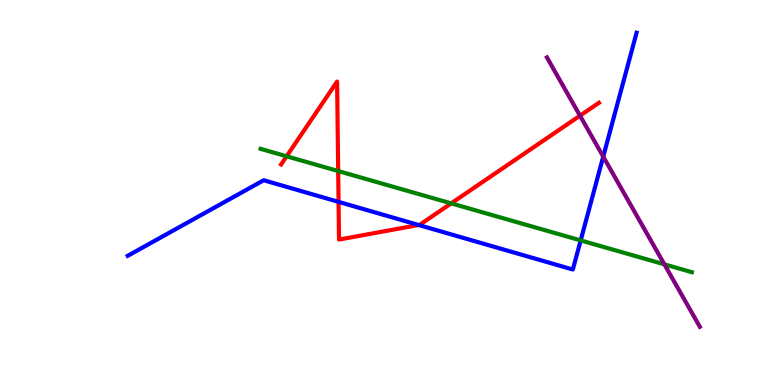[{'lines': ['blue', 'red'], 'intersections': [{'x': 4.37, 'y': 4.76}, {'x': 5.4, 'y': 4.16}]}, {'lines': ['green', 'red'], 'intersections': [{'x': 3.7, 'y': 5.94}, {'x': 4.36, 'y': 5.56}, {'x': 5.82, 'y': 4.72}]}, {'lines': ['purple', 'red'], 'intersections': [{'x': 7.48, 'y': 7.0}]}, {'lines': ['blue', 'green'], 'intersections': [{'x': 7.49, 'y': 3.76}]}, {'lines': ['blue', 'purple'], 'intersections': [{'x': 7.78, 'y': 5.93}]}, {'lines': ['green', 'purple'], 'intersections': [{'x': 8.57, 'y': 3.13}]}]